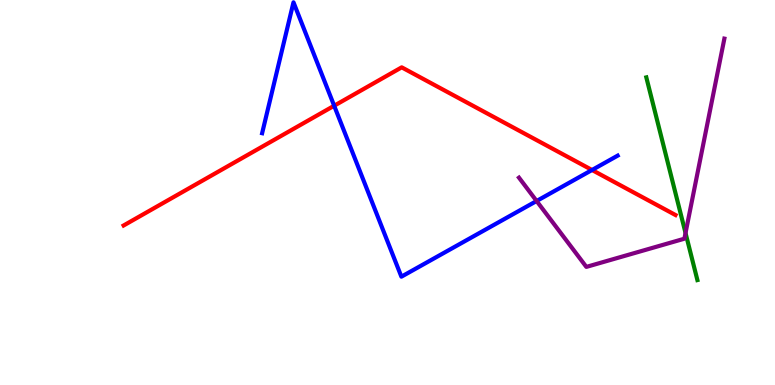[{'lines': ['blue', 'red'], 'intersections': [{'x': 4.31, 'y': 7.25}, {'x': 7.64, 'y': 5.58}]}, {'lines': ['green', 'red'], 'intersections': []}, {'lines': ['purple', 'red'], 'intersections': []}, {'lines': ['blue', 'green'], 'intersections': []}, {'lines': ['blue', 'purple'], 'intersections': [{'x': 6.92, 'y': 4.78}]}, {'lines': ['green', 'purple'], 'intersections': [{'x': 8.85, 'y': 3.95}]}]